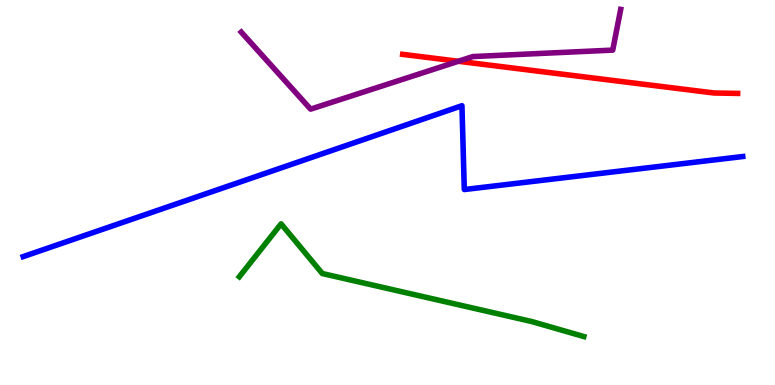[{'lines': ['blue', 'red'], 'intersections': []}, {'lines': ['green', 'red'], 'intersections': []}, {'lines': ['purple', 'red'], 'intersections': [{'x': 5.91, 'y': 8.41}]}, {'lines': ['blue', 'green'], 'intersections': []}, {'lines': ['blue', 'purple'], 'intersections': []}, {'lines': ['green', 'purple'], 'intersections': []}]